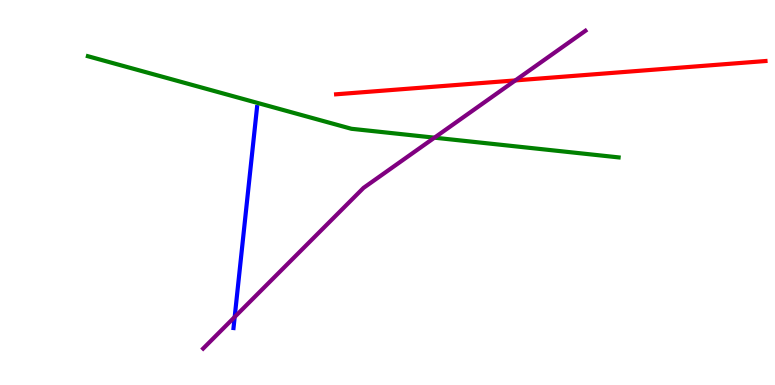[{'lines': ['blue', 'red'], 'intersections': []}, {'lines': ['green', 'red'], 'intersections': []}, {'lines': ['purple', 'red'], 'intersections': [{'x': 6.65, 'y': 7.91}]}, {'lines': ['blue', 'green'], 'intersections': []}, {'lines': ['blue', 'purple'], 'intersections': [{'x': 3.03, 'y': 1.77}]}, {'lines': ['green', 'purple'], 'intersections': [{'x': 5.61, 'y': 6.42}]}]